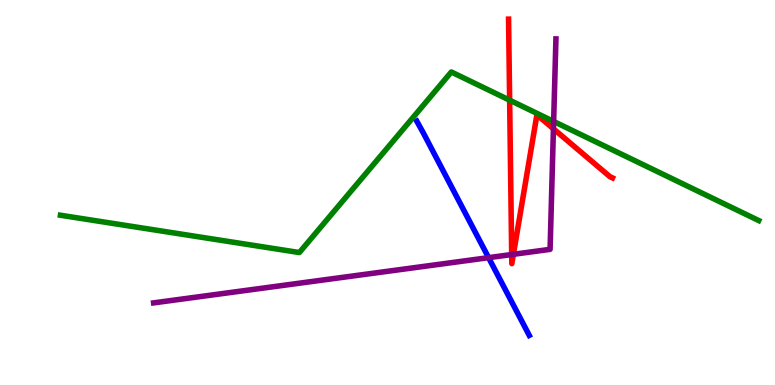[{'lines': ['blue', 'red'], 'intersections': []}, {'lines': ['green', 'red'], 'intersections': [{'x': 6.58, 'y': 7.4}]}, {'lines': ['purple', 'red'], 'intersections': [{'x': 6.6, 'y': 3.39}, {'x': 6.62, 'y': 3.39}, {'x': 7.14, 'y': 6.65}]}, {'lines': ['blue', 'green'], 'intersections': []}, {'lines': ['blue', 'purple'], 'intersections': [{'x': 6.3, 'y': 3.31}]}, {'lines': ['green', 'purple'], 'intersections': [{'x': 7.14, 'y': 6.85}]}]